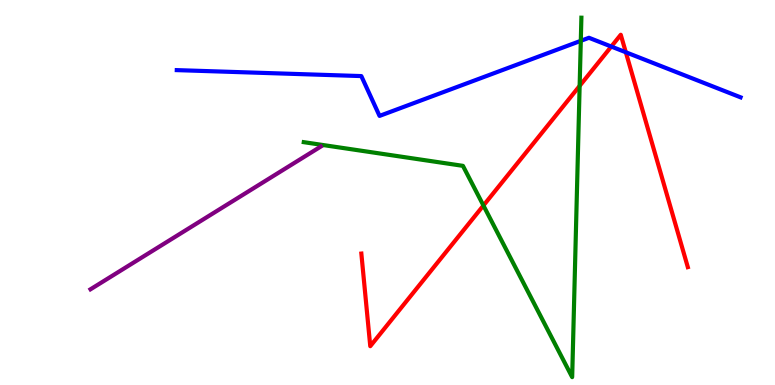[{'lines': ['blue', 'red'], 'intersections': [{'x': 7.89, 'y': 8.79}, {'x': 8.08, 'y': 8.64}]}, {'lines': ['green', 'red'], 'intersections': [{'x': 6.24, 'y': 4.66}, {'x': 7.48, 'y': 7.77}]}, {'lines': ['purple', 'red'], 'intersections': []}, {'lines': ['blue', 'green'], 'intersections': [{'x': 7.49, 'y': 8.94}]}, {'lines': ['blue', 'purple'], 'intersections': []}, {'lines': ['green', 'purple'], 'intersections': []}]